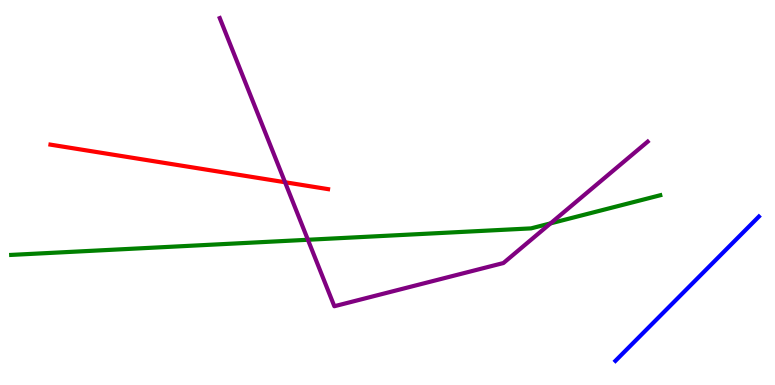[{'lines': ['blue', 'red'], 'intersections': []}, {'lines': ['green', 'red'], 'intersections': []}, {'lines': ['purple', 'red'], 'intersections': [{'x': 3.68, 'y': 5.27}]}, {'lines': ['blue', 'green'], 'intersections': []}, {'lines': ['blue', 'purple'], 'intersections': []}, {'lines': ['green', 'purple'], 'intersections': [{'x': 3.97, 'y': 3.77}, {'x': 7.1, 'y': 4.2}]}]